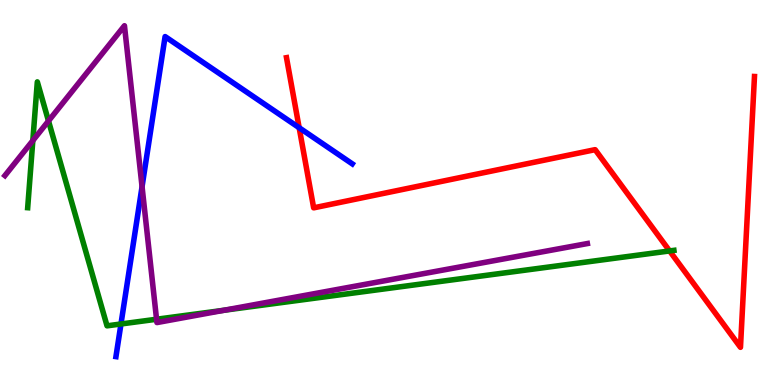[{'lines': ['blue', 'red'], 'intersections': [{'x': 3.86, 'y': 6.68}]}, {'lines': ['green', 'red'], 'intersections': [{'x': 8.64, 'y': 3.48}]}, {'lines': ['purple', 'red'], 'intersections': []}, {'lines': ['blue', 'green'], 'intersections': [{'x': 1.56, 'y': 1.58}]}, {'lines': ['blue', 'purple'], 'intersections': [{'x': 1.83, 'y': 5.15}]}, {'lines': ['green', 'purple'], 'intersections': [{'x': 0.424, 'y': 6.35}, {'x': 0.626, 'y': 6.86}, {'x': 2.02, 'y': 1.71}, {'x': 2.89, 'y': 1.94}]}]